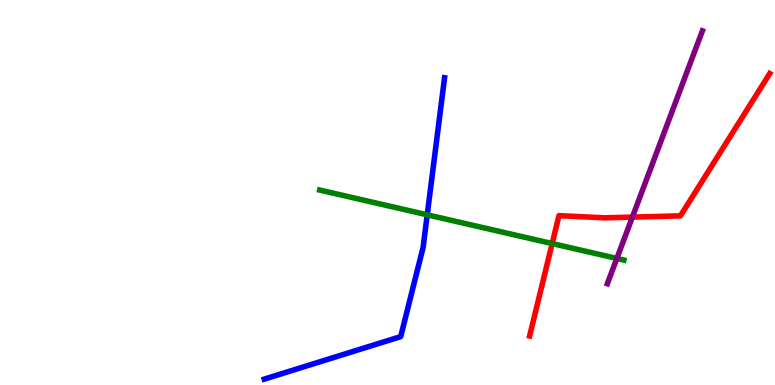[{'lines': ['blue', 'red'], 'intersections': []}, {'lines': ['green', 'red'], 'intersections': [{'x': 7.12, 'y': 3.67}]}, {'lines': ['purple', 'red'], 'intersections': [{'x': 8.16, 'y': 4.36}]}, {'lines': ['blue', 'green'], 'intersections': [{'x': 5.51, 'y': 4.42}]}, {'lines': ['blue', 'purple'], 'intersections': []}, {'lines': ['green', 'purple'], 'intersections': [{'x': 7.96, 'y': 3.29}]}]